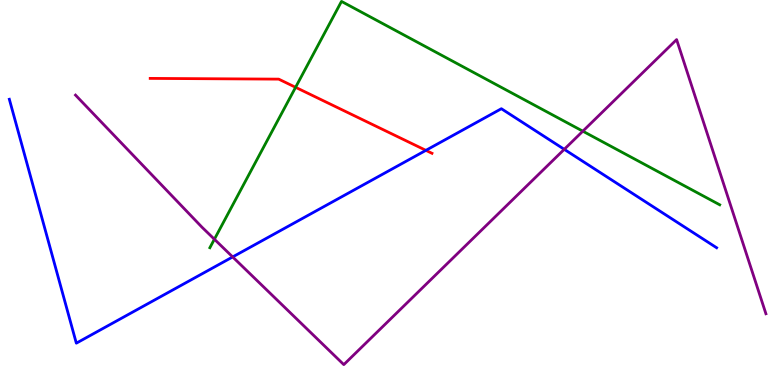[{'lines': ['blue', 'red'], 'intersections': [{'x': 5.5, 'y': 6.09}]}, {'lines': ['green', 'red'], 'intersections': [{'x': 3.81, 'y': 7.73}]}, {'lines': ['purple', 'red'], 'intersections': []}, {'lines': ['blue', 'green'], 'intersections': []}, {'lines': ['blue', 'purple'], 'intersections': [{'x': 3.0, 'y': 3.33}, {'x': 7.28, 'y': 6.12}]}, {'lines': ['green', 'purple'], 'intersections': [{'x': 2.77, 'y': 3.79}, {'x': 7.52, 'y': 6.59}]}]